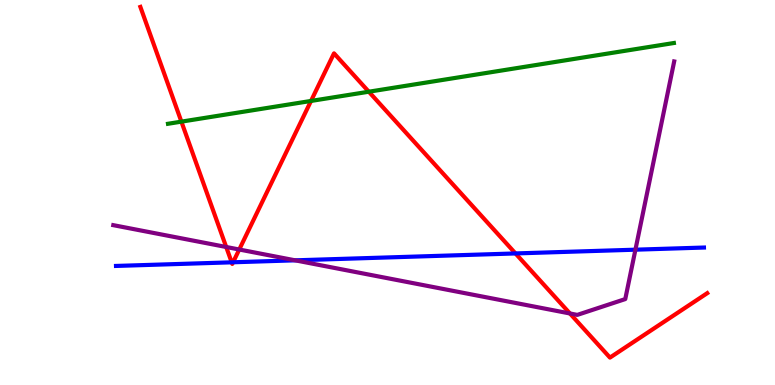[{'lines': ['blue', 'red'], 'intersections': [{'x': 2.99, 'y': 3.19}, {'x': 3.01, 'y': 3.19}, {'x': 6.65, 'y': 3.42}]}, {'lines': ['green', 'red'], 'intersections': [{'x': 2.34, 'y': 6.84}, {'x': 4.01, 'y': 7.38}, {'x': 4.76, 'y': 7.62}]}, {'lines': ['purple', 'red'], 'intersections': [{'x': 2.92, 'y': 3.58}, {'x': 3.09, 'y': 3.52}, {'x': 7.35, 'y': 1.86}]}, {'lines': ['blue', 'green'], 'intersections': []}, {'lines': ['blue', 'purple'], 'intersections': [{'x': 3.81, 'y': 3.24}, {'x': 8.2, 'y': 3.51}]}, {'lines': ['green', 'purple'], 'intersections': []}]